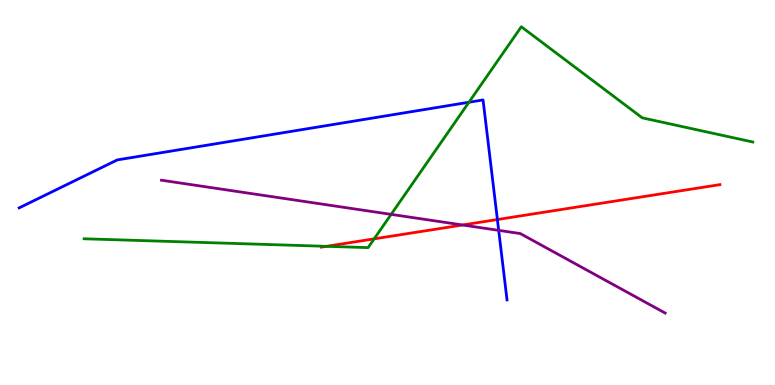[{'lines': ['blue', 'red'], 'intersections': [{'x': 6.42, 'y': 4.3}]}, {'lines': ['green', 'red'], 'intersections': [{'x': 4.21, 'y': 3.6}, {'x': 4.83, 'y': 3.8}]}, {'lines': ['purple', 'red'], 'intersections': [{'x': 5.97, 'y': 4.16}]}, {'lines': ['blue', 'green'], 'intersections': [{'x': 6.05, 'y': 7.34}]}, {'lines': ['blue', 'purple'], 'intersections': [{'x': 6.43, 'y': 4.02}]}, {'lines': ['green', 'purple'], 'intersections': [{'x': 5.05, 'y': 4.43}]}]